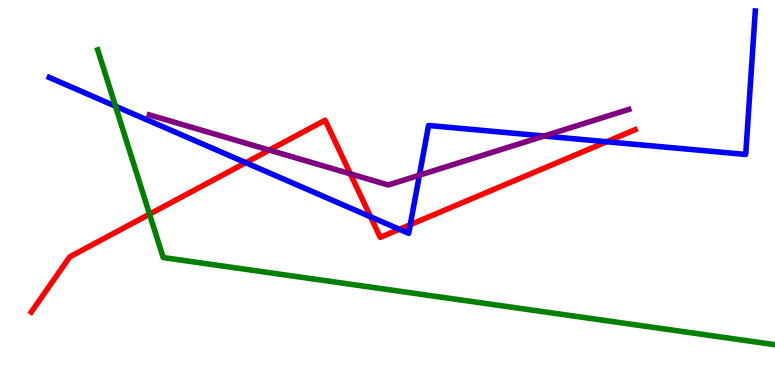[{'lines': ['blue', 'red'], 'intersections': [{'x': 3.17, 'y': 5.77}, {'x': 4.78, 'y': 4.37}, {'x': 5.15, 'y': 4.04}, {'x': 5.29, 'y': 4.16}, {'x': 7.83, 'y': 6.32}]}, {'lines': ['green', 'red'], 'intersections': [{'x': 1.93, 'y': 4.44}]}, {'lines': ['purple', 'red'], 'intersections': [{'x': 3.48, 'y': 6.1}, {'x': 4.52, 'y': 5.48}]}, {'lines': ['blue', 'green'], 'intersections': [{'x': 1.49, 'y': 7.24}]}, {'lines': ['blue', 'purple'], 'intersections': [{'x': 5.41, 'y': 5.45}, {'x': 7.02, 'y': 6.47}]}, {'lines': ['green', 'purple'], 'intersections': []}]